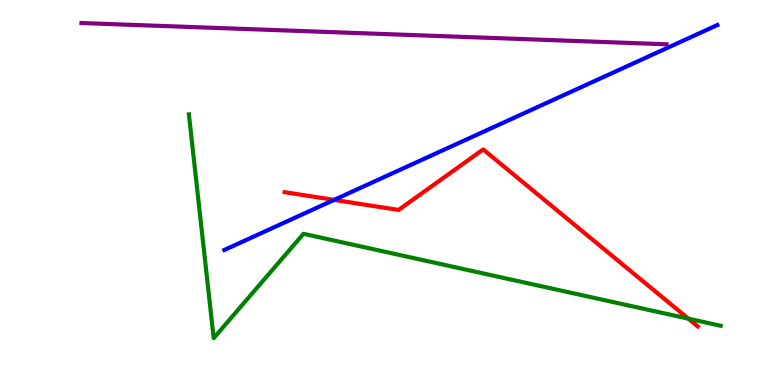[{'lines': ['blue', 'red'], 'intersections': [{'x': 4.31, 'y': 4.81}]}, {'lines': ['green', 'red'], 'intersections': [{'x': 8.88, 'y': 1.72}]}, {'lines': ['purple', 'red'], 'intersections': []}, {'lines': ['blue', 'green'], 'intersections': []}, {'lines': ['blue', 'purple'], 'intersections': []}, {'lines': ['green', 'purple'], 'intersections': []}]